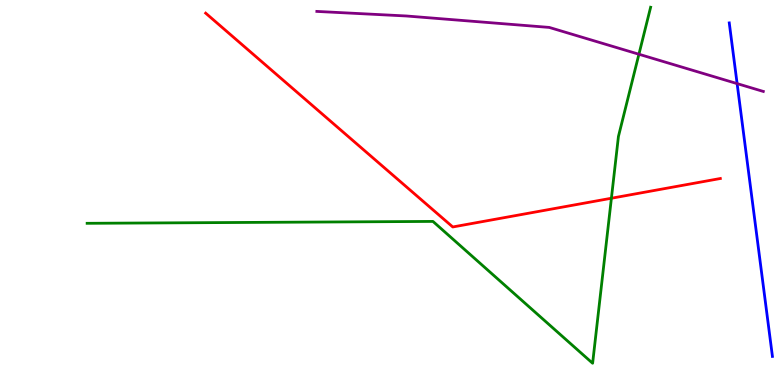[{'lines': ['blue', 'red'], 'intersections': []}, {'lines': ['green', 'red'], 'intersections': [{'x': 7.89, 'y': 4.85}]}, {'lines': ['purple', 'red'], 'intersections': []}, {'lines': ['blue', 'green'], 'intersections': []}, {'lines': ['blue', 'purple'], 'intersections': [{'x': 9.51, 'y': 7.83}]}, {'lines': ['green', 'purple'], 'intersections': [{'x': 8.24, 'y': 8.59}]}]